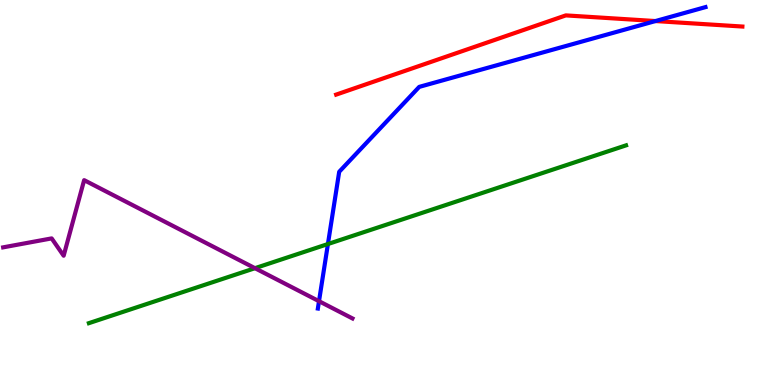[{'lines': ['blue', 'red'], 'intersections': [{'x': 8.46, 'y': 9.45}]}, {'lines': ['green', 'red'], 'intersections': []}, {'lines': ['purple', 'red'], 'intersections': []}, {'lines': ['blue', 'green'], 'intersections': [{'x': 4.23, 'y': 3.66}]}, {'lines': ['blue', 'purple'], 'intersections': [{'x': 4.12, 'y': 2.18}]}, {'lines': ['green', 'purple'], 'intersections': [{'x': 3.29, 'y': 3.03}]}]